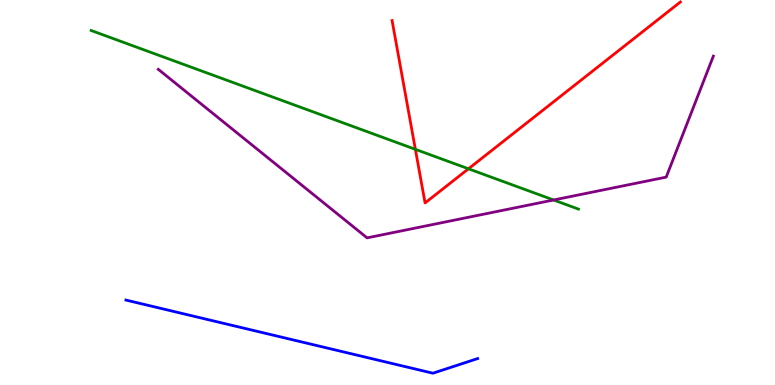[{'lines': ['blue', 'red'], 'intersections': []}, {'lines': ['green', 'red'], 'intersections': [{'x': 5.36, 'y': 6.12}, {'x': 6.04, 'y': 5.62}]}, {'lines': ['purple', 'red'], 'intersections': []}, {'lines': ['blue', 'green'], 'intersections': []}, {'lines': ['blue', 'purple'], 'intersections': []}, {'lines': ['green', 'purple'], 'intersections': [{'x': 7.14, 'y': 4.81}]}]